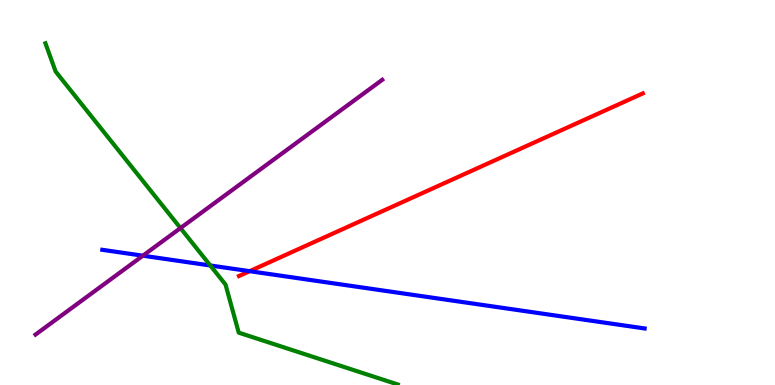[{'lines': ['blue', 'red'], 'intersections': [{'x': 3.22, 'y': 2.96}]}, {'lines': ['green', 'red'], 'intersections': []}, {'lines': ['purple', 'red'], 'intersections': []}, {'lines': ['blue', 'green'], 'intersections': [{'x': 2.71, 'y': 3.1}]}, {'lines': ['blue', 'purple'], 'intersections': [{'x': 1.84, 'y': 3.36}]}, {'lines': ['green', 'purple'], 'intersections': [{'x': 2.33, 'y': 4.08}]}]